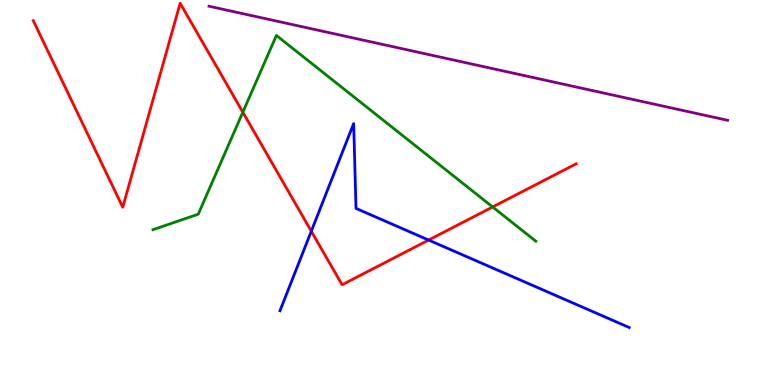[{'lines': ['blue', 'red'], 'intersections': [{'x': 4.02, 'y': 3.99}, {'x': 5.53, 'y': 3.76}]}, {'lines': ['green', 'red'], 'intersections': [{'x': 3.13, 'y': 7.09}, {'x': 6.36, 'y': 4.62}]}, {'lines': ['purple', 'red'], 'intersections': []}, {'lines': ['blue', 'green'], 'intersections': []}, {'lines': ['blue', 'purple'], 'intersections': []}, {'lines': ['green', 'purple'], 'intersections': []}]